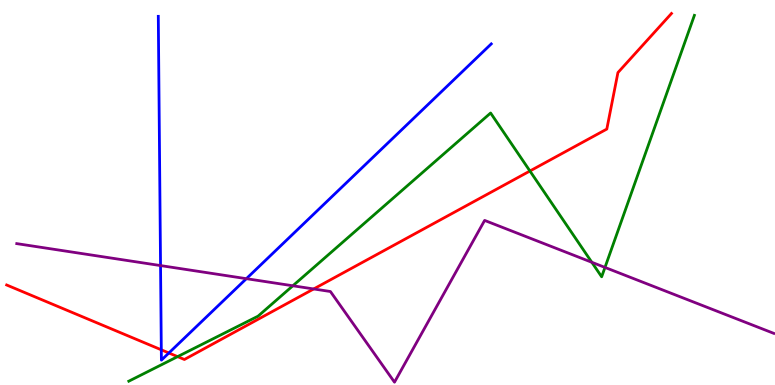[{'lines': ['blue', 'red'], 'intersections': [{'x': 2.08, 'y': 0.914}, {'x': 2.18, 'y': 0.832}]}, {'lines': ['green', 'red'], 'intersections': [{'x': 2.29, 'y': 0.737}, {'x': 6.84, 'y': 5.56}]}, {'lines': ['purple', 'red'], 'intersections': [{'x': 4.05, 'y': 2.49}]}, {'lines': ['blue', 'green'], 'intersections': []}, {'lines': ['blue', 'purple'], 'intersections': [{'x': 2.07, 'y': 3.1}, {'x': 3.18, 'y': 2.76}]}, {'lines': ['green', 'purple'], 'intersections': [{'x': 3.78, 'y': 2.58}, {'x': 7.64, 'y': 3.19}, {'x': 7.81, 'y': 3.05}]}]